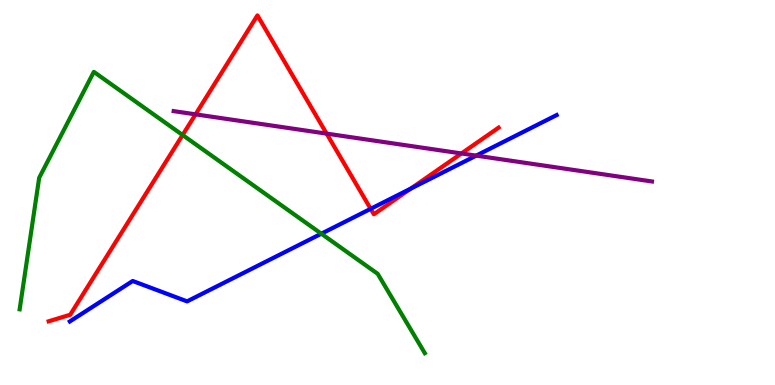[{'lines': ['blue', 'red'], 'intersections': [{'x': 4.78, 'y': 4.58}, {'x': 5.3, 'y': 5.1}]}, {'lines': ['green', 'red'], 'intersections': [{'x': 2.36, 'y': 6.49}]}, {'lines': ['purple', 'red'], 'intersections': [{'x': 2.52, 'y': 7.03}, {'x': 4.21, 'y': 6.53}, {'x': 5.95, 'y': 6.01}]}, {'lines': ['blue', 'green'], 'intersections': [{'x': 4.15, 'y': 3.93}]}, {'lines': ['blue', 'purple'], 'intersections': [{'x': 6.14, 'y': 5.96}]}, {'lines': ['green', 'purple'], 'intersections': []}]